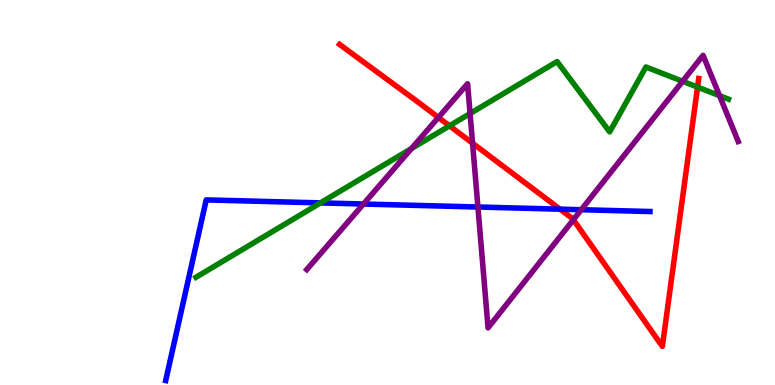[{'lines': ['blue', 'red'], 'intersections': [{'x': 7.23, 'y': 4.57}]}, {'lines': ['green', 'red'], 'intersections': [{'x': 5.8, 'y': 6.73}, {'x': 9.0, 'y': 7.74}]}, {'lines': ['purple', 'red'], 'intersections': [{'x': 5.66, 'y': 6.95}, {'x': 6.1, 'y': 6.28}, {'x': 7.4, 'y': 4.29}]}, {'lines': ['blue', 'green'], 'intersections': [{'x': 4.14, 'y': 4.73}]}, {'lines': ['blue', 'purple'], 'intersections': [{'x': 4.69, 'y': 4.7}, {'x': 6.17, 'y': 4.62}, {'x': 7.5, 'y': 4.55}]}, {'lines': ['green', 'purple'], 'intersections': [{'x': 5.31, 'y': 6.14}, {'x': 6.07, 'y': 7.05}, {'x': 8.81, 'y': 7.89}, {'x': 9.28, 'y': 7.52}]}]